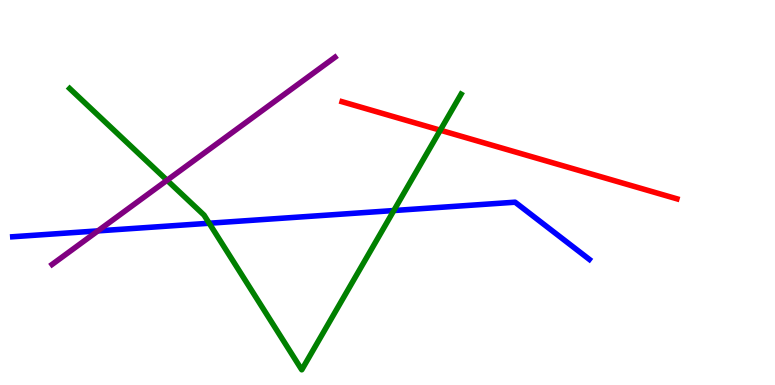[{'lines': ['blue', 'red'], 'intersections': []}, {'lines': ['green', 'red'], 'intersections': [{'x': 5.68, 'y': 6.62}]}, {'lines': ['purple', 'red'], 'intersections': []}, {'lines': ['blue', 'green'], 'intersections': [{'x': 2.7, 'y': 4.2}, {'x': 5.08, 'y': 4.53}]}, {'lines': ['blue', 'purple'], 'intersections': [{'x': 1.26, 'y': 4.0}]}, {'lines': ['green', 'purple'], 'intersections': [{'x': 2.16, 'y': 5.32}]}]